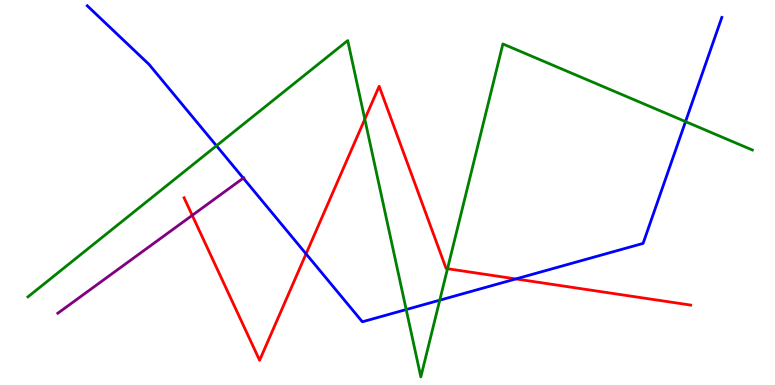[{'lines': ['blue', 'red'], 'intersections': [{'x': 3.95, 'y': 3.41}, {'x': 6.66, 'y': 2.76}]}, {'lines': ['green', 'red'], 'intersections': [{'x': 4.71, 'y': 6.9}, {'x': 5.77, 'y': 3.02}]}, {'lines': ['purple', 'red'], 'intersections': [{'x': 2.48, 'y': 4.41}]}, {'lines': ['blue', 'green'], 'intersections': [{'x': 2.79, 'y': 6.21}, {'x': 5.24, 'y': 1.96}, {'x': 5.67, 'y': 2.2}, {'x': 8.85, 'y': 6.84}]}, {'lines': ['blue', 'purple'], 'intersections': [{'x': 3.14, 'y': 5.37}]}, {'lines': ['green', 'purple'], 'intersections': []}]